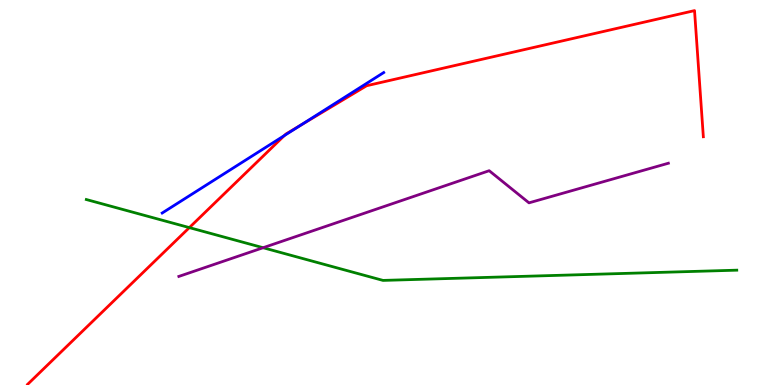[{'lines': ['blue', 'red'], 'intersections': [{'x': 3.67, 'y': 6.48}, {'x': 3.88, 'y': 6.74}]}, {'lines': ['green', 'red'], 'intersections': [{'x': 2.44, 'y': 4.09}]}, {'lines': ['purple', 'red'], 'intersections': []}, {'lines': ['blue', 'green'], 'intersections': []}, {'lines': ['blue', 'purple'], 'intersections': []}, {'lines': ['green', 'purple'], 'intersections': [{'x': 3.39, 'y': 3.57}]}]